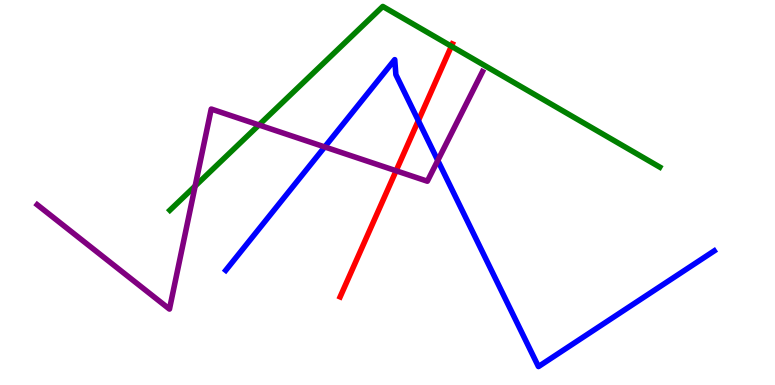[{'lines': ['blue', 'red'], 'intersections': [{'x': 5.4, 'y': 6.87}]}, {'lines': ['green', 'red'], 'intersections': [{'x': 5.82, 'y': 8.8}]}, {'lines': ['purple', 'red'], 'intersections': [{'x': 5.11, 'y': 5.56}]}, {'lines': ['blue', 'green'], 'intersections': []}, {'lines': ['blue', 'purple'], 'intersections': [{'x': 4.19, 'y': 6.18}, {'x': 5.65, 'y': 5.83}]}, {'lines': ['green', 'purple'], 'intersections': [{'x': 2.52, 'y': 5.17}, {'x': 3.34, 'y': 6.75}]}]